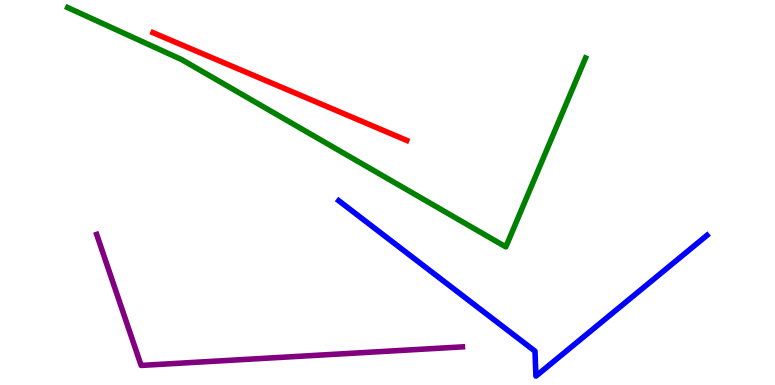[{'lines': ['blue', 'red'], 'intersections': []}, {'lines': ['green', 'red'], 'intersections': []}, {'lines': ['purple', 'red'], 'intersections': []}, {'lines': ['blue', 'green'], 'intersections': []}, {'lines': ['blue', 'purple'], 'intersections': []}, {'lines': ['green', 'purple'], 'intersections': []}]